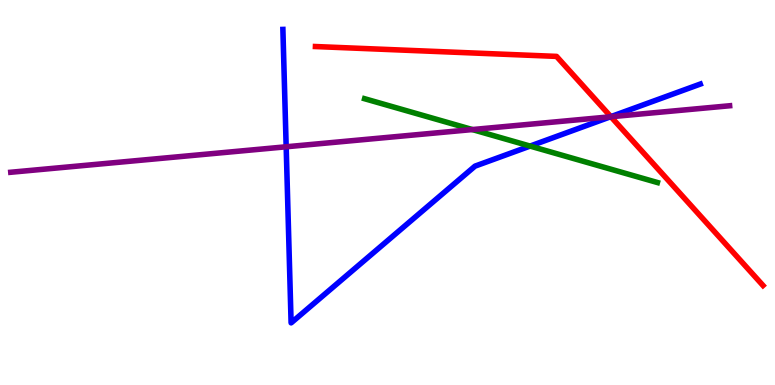[{'lines': ['blue', 'red'], 'intersections': [{'x': 7.88, 'y': 6.97}]}, {'lines': ['green', 'red'], 'intersections': []}, {'lines': ['purple', 'red'], 'intersections': [{'x': 7.88, 'y': 6.97}]}, {'lines': ['blue', 'green'], 'intersections': [{'x': 6.84, 'y': 6.21}]}, {'lines': ['blue', 'purple'], 'intersections': [{'x': 3.69, 'y': 6.19}, {'x': 7.88, 'y': 6.97}]}, {'lines': ['green', 'purple'], 'intersections': [{'x': 6.09, 'y': 6.63}]}]